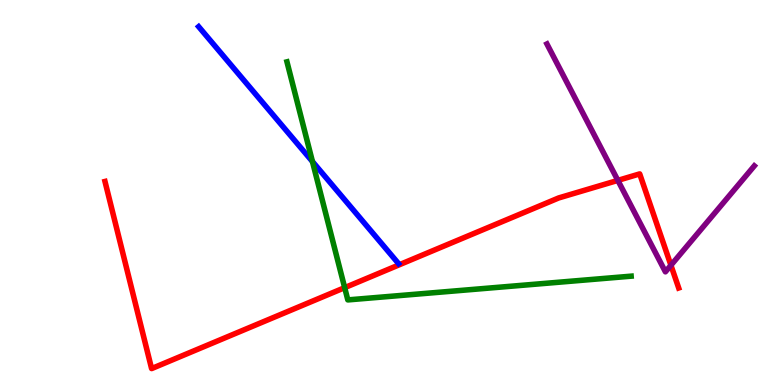[{'lines': ['blue', 'red'], 'intersections': []}, {'lines': ['green', 'red'], 'intersections': [{'x': 4.45, 'y': 2.53}]}, {'lines': ['purple', 'red'], 'intersections': [{'x': 7.97, 'y': 5.31}, {'x': 8.66, 'y': 3.11}]}, {'lines': ['blue', 'green'], 'intersections': [{'x': 4.03, 'y': 5.8}]}, {'lines': ['blue', 'purple'], 'intersections': []}, {'lines': ['green', 'purple'], 'intersections': []}]